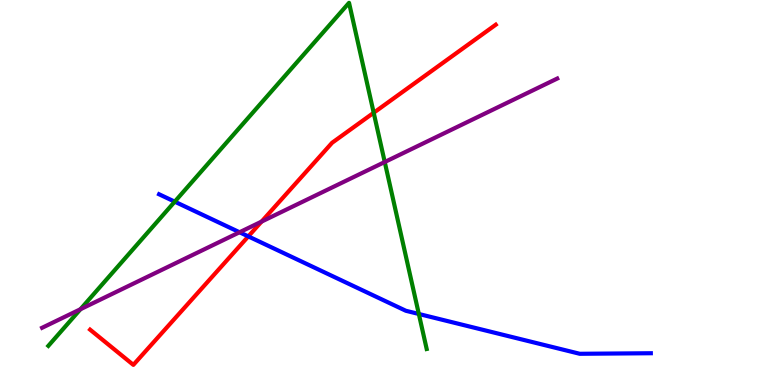[{'lines': ['blue', 'red'], 'intersections': [{'x': 3.2, 'y': 3.86}]}, {'lines': ['green', 'red'], 'intersections': [{'x': 4.82, 'y': 7.07}]}, {'lines': ['purple', 'red'], 'intersections': [{'x': 3.37, 'y': 4.24}]}, {'lines': ['blue', 'green'], 'intersections': [{'x': 2.25, 'y': 4.76}, {'x': 5.4, 'y': 1.84}]}, {'lines': ['blue', 'purple'], 'intersections': [{'x': 3.09, 'y': 3.97}]}, {'lines': ['green', 'purple'], 'intersections': [{'x': 1.04, 'y': 1.97}, {'x': 4.96, 'y': 5.79}]}]